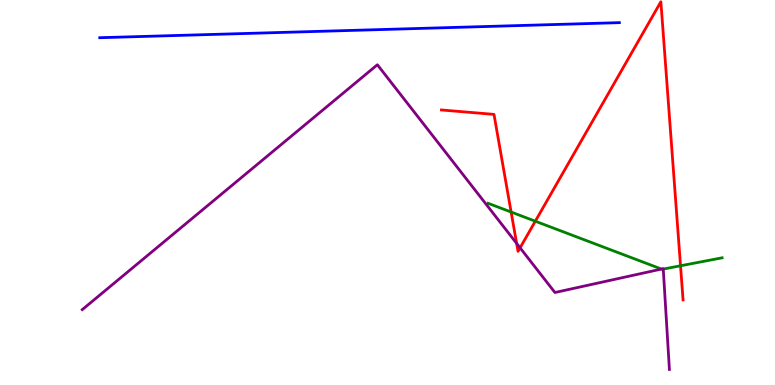[{'lines': ['blue', 'red'], 'intersections': []}, {'lines': ['green', 'red'], 'intersections': [{'x': 6.6, 'y': 4.49}, {'x': 6.91, 'y': 4.25}, {'x': 8.78, 'y': 3.1}]}, {'lines': ['purple', 'red'], 'intersections': [{'x': 6.67, 'y': 3.68}, {'x': 6.71, 'y': 3.56}]}, {'lines': ['blue', 'green'], 'intersections': []}, {'lines': ['blue', 'purple'], 'intersections': []}, {'lines': ['green', 'purple'], 'intersections': [{'x': 8.53, 'y': 3.01}, {'x': 8.56, 'y': 3.01}]}]